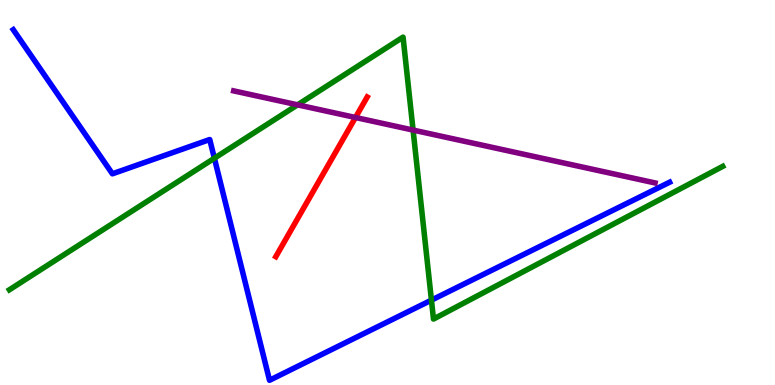[{'lines': ['blue', 'red'], 'intersections': []}, {'lines': ['green', 'red'], 'intersections': []}, {'lines': ['purple', 'red'], 'intersections': [{'x': 4.59, 'y': 6.95}]}, {'lines': ['blue', 'green'], 'intersections': [{'x': 2.77, 'y': 5.89}, {'x': 5.57, 'y': 2.2}]}, {'lines': ['blue', 'purple'], 'intersections': []}, {'lines': ['green', 'purple'], 'intersections': [{'x': 3.84, 'y': 7.28}, {'x': 5.33, 'y': 6.62}]}]